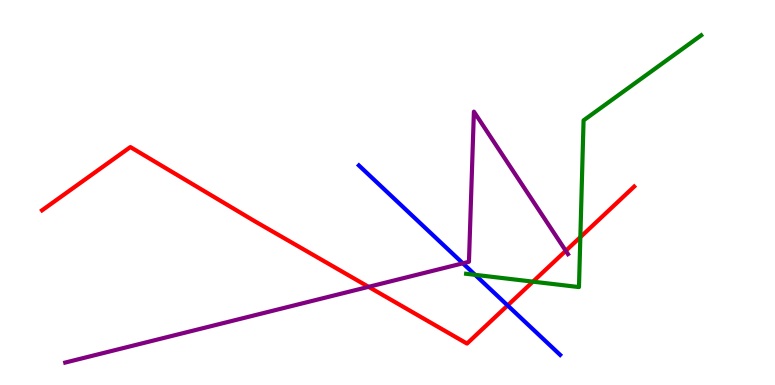[{'lines': ['blue', 'red'], 'intersections': [{'x': 6.55, 'y': 2.07}]}, {'lines': ['green', 'red'], 'intersections': [{'x': 6.88, 'y': 2.68}, {'x': 7.49, 'y': 3.84}]}, {'lines': ['purple', 'red'], 'intersections': [{'x': 4.76, 'y': 2.55}, {'x': 7.3, 'y': 3.49}]}, {'lines': ['blue', 'green'], 'intersections': [{'x': 6.13, 'y': 2.86}]}, {'lines': ['blue', 'purple'], 'intersections': [{'x': 5.97, 'y': 3.16}]}, {'lines': ['green', 'purple'], 'intersections': []}]